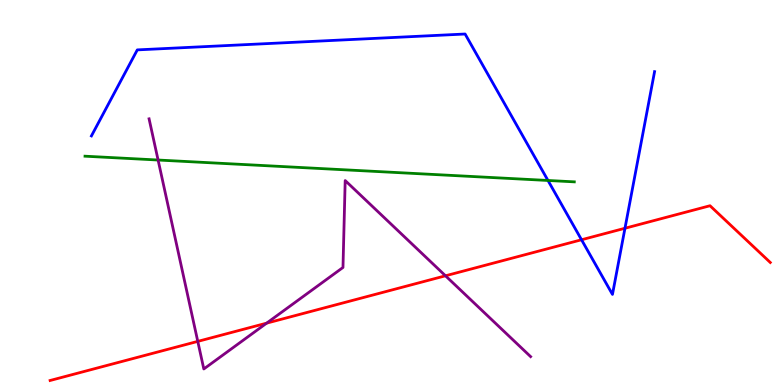[{'lines': ['blue', 'red'], 'intersections': [{'x': 7.5, 'y': 3.77}, {'x': 8.06, 'y': 4.07}]}, {'lines': ['green', 'red'], 'intersections': []}, {'lines': ['purple', 'red'], 'intersections': [{'x': 2.55, 'y': 1.13}, {'x': 3.44, 'y': 1.61}, {'x': 5.75, 'y': 2.84}]}, {'lines': ['blue', 'green'], 'intersections': [{'x': 7.07, 'y': 5.31}]}, {'lines': ['blue', 'purple'], 'intersections': []}, {'lines': ['green', 'purple'], 'intersections': [{'x': 2.04, 'y': 5.84}]}]